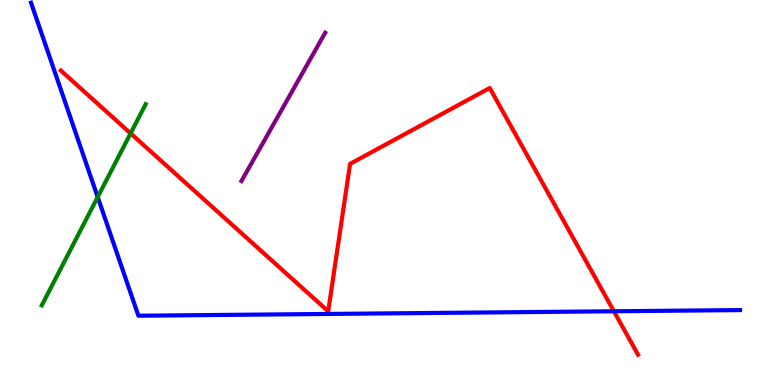[{'lines': ['blue', 'red'], 'intersections': [{'x': 7.92, 'y': 1.92}]}, {'lines': ['green', 'red'], 'intersections': [{'x': 1.69, 'y': 6.54}]}, {'lines': ['purple', 'red'], 'intersections': []}, {'lines': ['blue', 'green'], 'intersections': [{'x': 1.26, 'y': 4.88}]}, {'lines': ['blue', 'purple'], 'intersections': []}, {'lines': ['green', 'purple'], 'intersections': []}]